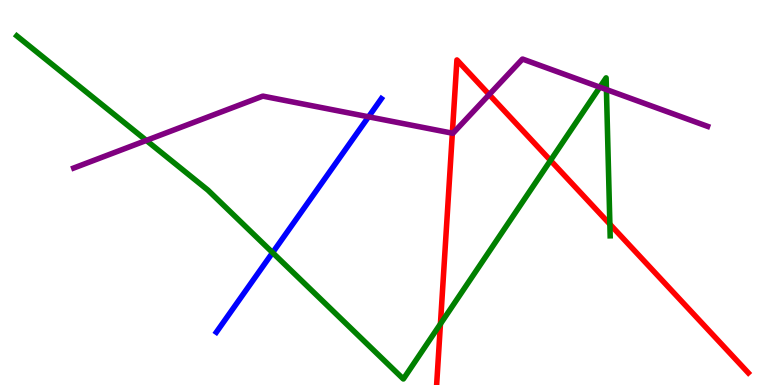[{'lines': ['blue', 'red'], 'intersections': []}, {'lines': ['green', 'red'], 'intersections': [{'x': 5.68, 'y': 1.59}, {'x': 7.1, 'y': 5.83}, {'x': 7.87, 'y': 4.18}]}, {'lines': ['purple', 'red'], 'intersections': [{'x': 5.84, 'y': 6.54}, {'x': 6.31, 'y': 7.54}]}, {'lines': ['blue', 'green'], 'intersections': [{'x': 3.52, 'y': 3.44}]}, {'lines': ['blue', 'purple'], 'intersections': [{'x': 4.76, 'y': 6.97}]}, {'lines': ['green', 'purple'], 'intersections': [{'x': 1.89, 'y': 6.35}, {'x': 7.74, 'y': 7.74}, {'x': 7.82, 'y': 7.67}]}]